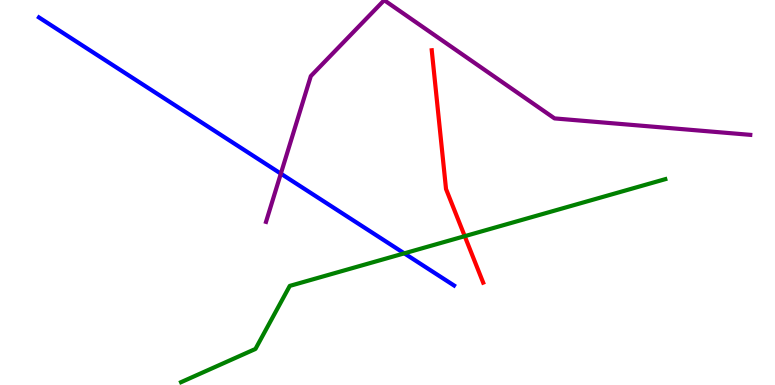[{'lines': ['blue', 'red'], 'intersections': []}, {'lines': ['green', 'red'], 'intersections': [{'x': 6.0, 'y': 3.87}]}, {'lines': ['purple', 'red'], 'intersections': []}, {'lines': ['blue', 'green'], 'intersections': [{'x': 5.22, 'y': 3.42}]}, {'lines': ['blue', 'purple'], 'intersections': [{'x': 3.62, 'y': 5.49}]}, {'lines': ['green', 'purple'], 'intersections': []}]